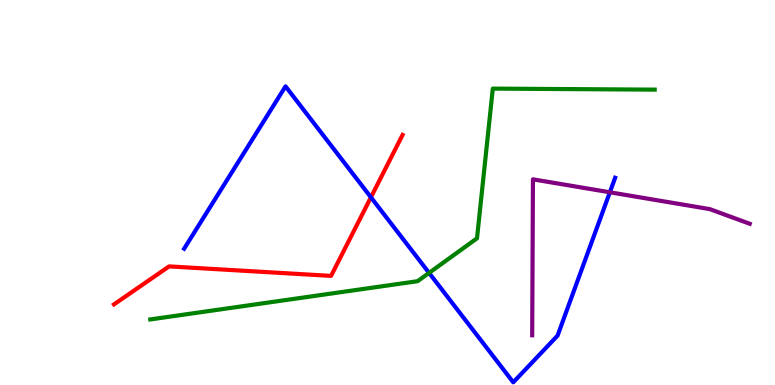[{'lines': ['blue', 'red'], 'intersections': [{'x': 4.79, 'y': 4.88}]}, {'lines': ['green', 'red'], 'intersections': []}, {'lines': ['purple', 'red'], 'intersections': []}, {'lines': ['blue', 'green'], 'intersections': [{'x': 5.54, 'y': 2.91}]}, {'lines': ['blue', 'purple'], 'intersections': [{'x': 7.87, 'y': 5.01}]}, {'lines': ['green', 'purple'], 'intersections': []}]